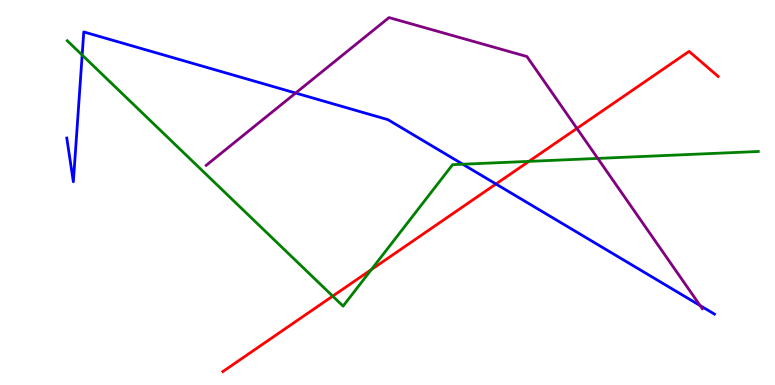[{'lines': ['blue', 'red'], 'intersections': [{'x': 6.4, 'y': 5.22}]}, {'lines': ['green', 'red'], 'intersections': [{'x': 4.29, 'y': 2.31}, {'x': 4.79, 'y': 3.0}, {'x': 6.82, 'y': 5.81}]}, {'lines': ['purple', 'red'], 'intersections': [{'x': 7.44, 'y': 6.66}]}, {'lines': ['blue', 'green'], 'intersections': [{'x': 1.06, 'y': 8.57}, {'x': 5.97, 'y': 5.73}]}, {'lines': ['blue', 'purple'], 'intersections': [{'x': 3.81, 'y': 7.58}, {'x': 9.03, 'y': 2.06}]}, {'lines': ['green', 'purple'], 'intersections': [{'x': 7.71, 'y': 5.89}]}]